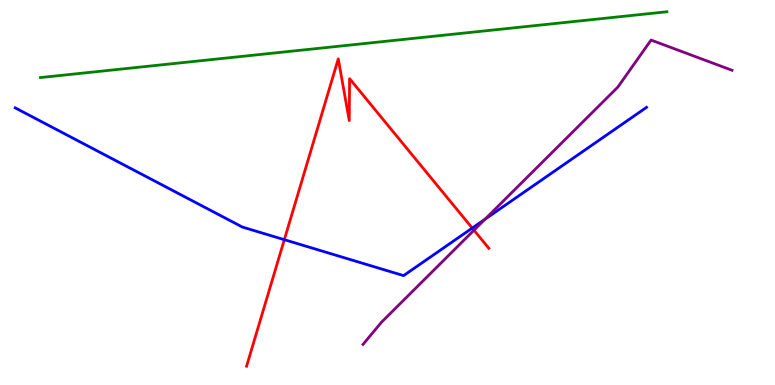[{'lines': ['blue', 'red'], 'intersections': [{'x': 3.67, 'y': 3.77}, {'x': 6.09, 'y': 4.08}]}, {'lines': ['green', 'red'], 'intersections': []}, {'lines': ['purple', 'red'], 'intersections': [{'x': 6.12, 'y': 4.02}]}, {'lines': ['blue', 'green'], 'intersections': []}, {'lines': ['blue', 'purple'], 'intersections': [{'x': 6.26, 'y': 4.31}]}, {'lines': ['green', 'purple'], 'intersections': []}]